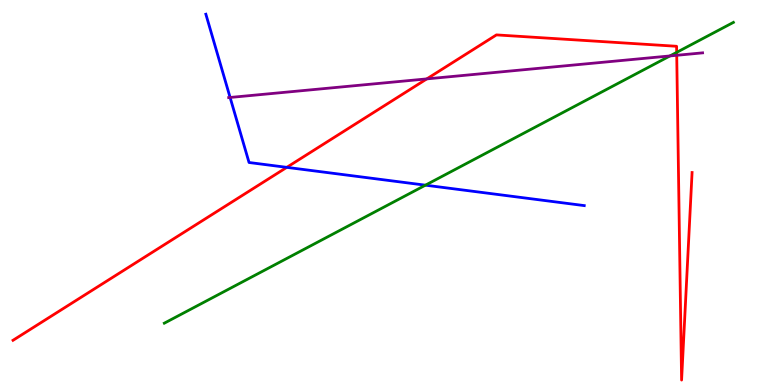[{'lines': ['blue', 'red'], 'intersections': [{'x': 3.7, 'y': 5.65}]}, {'lines': ['green', 'red'], 'intersections': [{'x': 8.73, 'y': 8.64}]}, {'lines': ['purple', 'red'], 'intersections': [{'x': 5.51, 'y': 7.95}, {'x': 8.73, 'y': 8.56}]}, {'lines': ['blue', 'green'], 'intersections': [{'x': 5.49, 'y': 5.19}]}, {'lines': ['blue', 'purple'], 'intersections': [{'x': 2.97, 'y': 7.47}]}, {'lines': ['green', 'purple'], 'intersections': [{'x': 8.64, 'y': 8.55}]}]